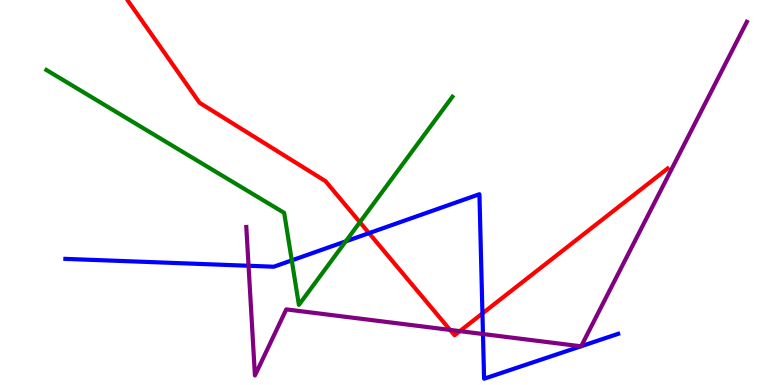[{'lines': ['blue', 'red'], 'intersections': [{'x': 4.76, 'y': 3.94}, {'x': 6.23, 'y': 1.86}]}, {'lines': ['green', 'red'], 'intersections': [{'x': 4.64, 'y': 4.23}]}, {'lines': ['purple', 'red'], 'intersections': [{'x': 5.81, 'y': 1.43}, {'x': 5.93, 'y': 1.4}]}, {'lines': ['blue', 'green'], 'intersections': [{'x': 3.76, 'y': 3.24}, {'x': 4.46, 'y': 3.73}]}, {'lines': ['blue', 'purple'], 'intersections': [{'x': 3.21, 'y': 3.1}, {'x': 6.23, 'y': 1.32}, {'x': 7.5, 'y': 1.01}, {'x': 7.5, 'y': 1.01}]}, {'lines': ['green', 'purple'], 'intersections': []}]